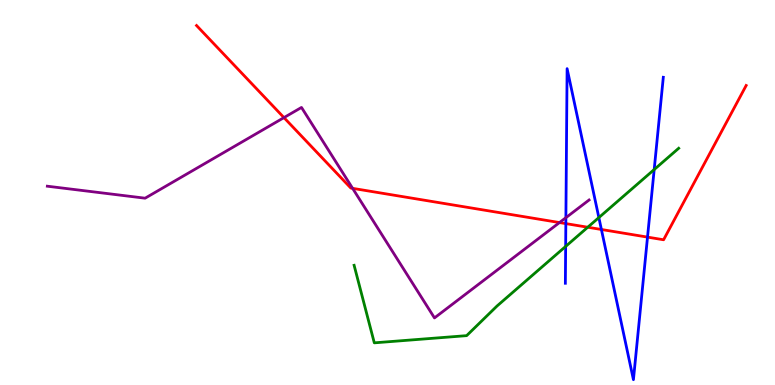[{'lines': ['blue', 'red'], 'intersections': [{'x': 7.3, 'y': 4.19}, {'x': 7.76, 'y': 4.04}, {'x': 8.36, 'y': 3.84}]}, {'lines': ['green', 'red'], 'intersections': [{'x': 7.58, 'y': 4.1}]}, {'lines': ['purple', 'red'], 'intersections': [{'x': 3.66, 'y': 6.95}, {'x': 4.55, 'y': 5.11}, {'x': 7.22, 'y': 4.22}]}, {'lines': ['blue', 'green'], 'intersections': [{'x': 7.3, 'y': 3.6}, {'x': 7.73, 'y': 4.35}, {'x': 8.44, 'y': 5.6}]}, {'lines': ['blue', 'purple'], 'intersections': [{'x': 7.3, 'y': 4.35}]}, {'lines': ['green', 'purple'], 'intersections': []}]